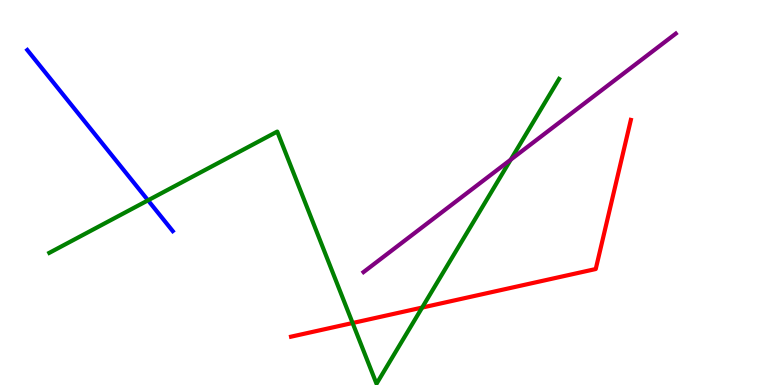[{'lines': ['blue', 'red'], 'intersections': []}, {'lines': ['green', 'red'], 'intersections': [{'x': 4.55, 'y': 1.61}, {'x': 5.45, 'y': 2.01}]}, {'lines': ['purple', 'red'], 'intersections': []}, {'lines': ['blue', 'green'], 'intersections': [{'x': 1.91, 'y': 4.8}]}, {'lines': ['blue', 'purple'], 'intersections': []}, {'lines': ['green', 'purple'], 'intersections': [{'x': 6.59, 'y': 5.85}]}]